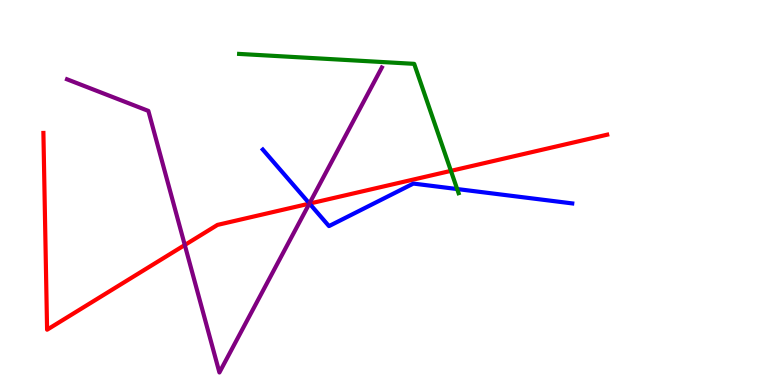[{'lines': ['blue', 'red'], 'intersections': [{'x': 3.99, 'y': 4.71}]}, {'lines': ['green', 'red'], 'intersections': [{'x': 5.82, 'y': 5.56}]}, {'lines': ['purple', 'red'], 'intersections': [{'x': 2.38, 'y': 3.64}, {'x': 3.99, 'y': 4.71}]}, {'lines': ['blue', 'green'], 'intersections': [{'x': 5.9, 'y': 5.09}]}, {'lines': ['blue', 'purple'], 'intersections': [{'x': 3.99, 'y': 4.71}]}, {'lines': ['green', 'purple'], 'intersections': []}]